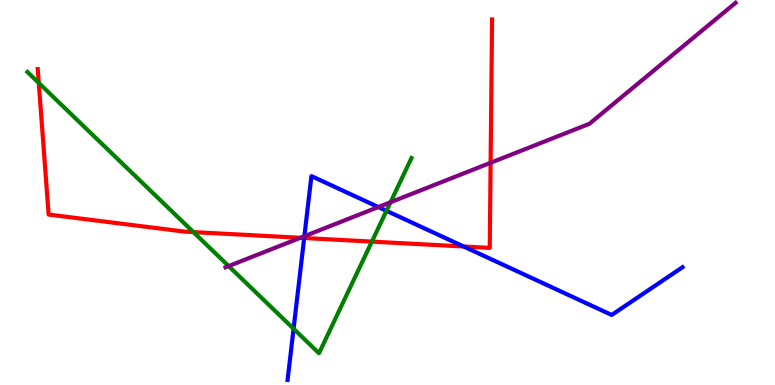[{'lines': ['blue', 'red'], 'intersections': [{'x': 3.92, 'y': 3.82}, {'x': 5.98, 'y': 3.6}]}, {'lines': ['green', 'red'], 'intersections': [{'x': 0.5, 'y': 7.85}, {'x': 2.5, 'y': 3.97}, {'x': 4.8, 'y': 3.72}]}, {'lines': ['purple', 'red'], 'intersections': [{'x': 3.88, 'y': 3.82}, {'x': 6.33, 'y': 5.77}]}, {'lines': ['blue', 'green'], 'intersections': [{'x': 3.79, 'y': 1.46}, {'x': 4.99, 'y': 4.52}]}, {'lines': ['blue', 'purple'], 'intersections': [{'x': 3.93, 'y': 3.86}, {'x': 4.88, 'y': 4.62}]}, {'lines': ['green', 'purple'], 'intersections': [{'x': 2.95, 'y': 3.09}, {'x': 5.04, 'y': 4.75}]}]